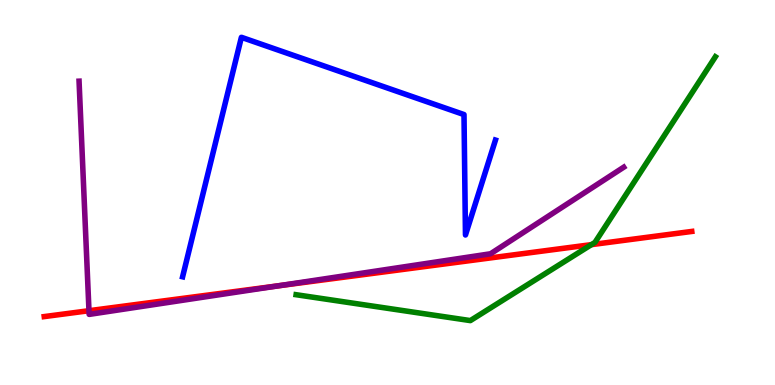[{'lines': ['blue', 'red'], 'intersections': []}, {'lines': ['green', 'red'], 'intersections': [{'x': 7.63, 'y': 3.65}]}, {'lines': ['purple', 'red'], 'intersections': [{'x': 1.15, 'y': 1.93}, {'x': 3.6, 'y': 2.58}]}, {'lines': ['blue', 'green'], 'intersections': []}, {'lines': ['blue', 'purple'], 'intersections': []}, {'lines': ['green', 'purple'], 'intersections': []}]